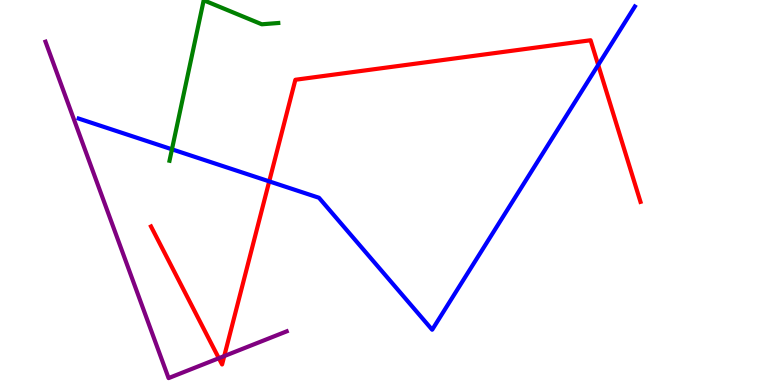[{'lines': ['blue', 'red'], 'intersections': [{'x': 3.47, 'y': 5.29}, {'x': 7.72, 'y': 8.31}]}, {'lines': ['green', 'red'], 'intersections': []}, {'lines': ['purple', 'red'], 'intersections': [{'x': 2.82, 'y': 0.696}, {'x': 2.89, 'y': 0.751}]}, {'lines': ['blue', 'green'], 'intersections': [{'x': 2.22, 'y': 6.12}]}, {'lines': ['blue', 'purple'], 'intersections': []}, {'lines': ['green', 'purple'], 'intersections': []}]